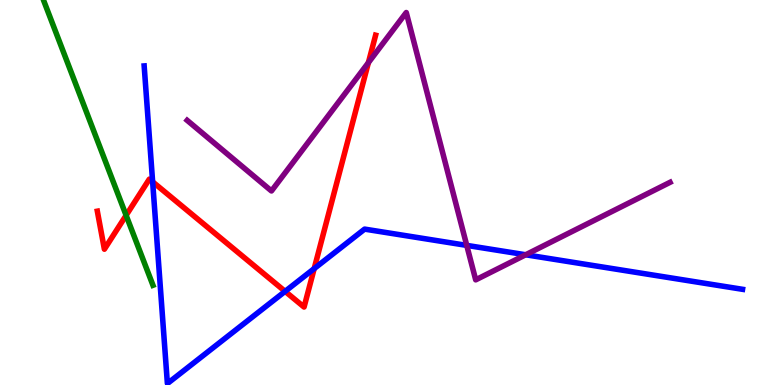[{'lines': ['blue', 'red'], 'intersections': [{'x': 1.97, 'y': 5.28}, {'x': 3.68, 'y': 2.43}, {'x': 4.05, 'y': 3.02}]}, {'lines': ['green', 'red'], 'intersections': [{'x': 1.63, 'y': 4.41}]}, {'lines': ['purple', 'red'], 'intersections': [{'x': 4.75, 'y': 8.37}]}, {'lines': ['blue', 'green'], 'intersections': []}, {'lines': ['blue', 'purple'], 'intersections': [{'x': 6.02, 'y': 3.63}, {'x': 6.78, 'y': 3.38}]}, {'lines': ['green', 'purple'], 'intersections': []}]